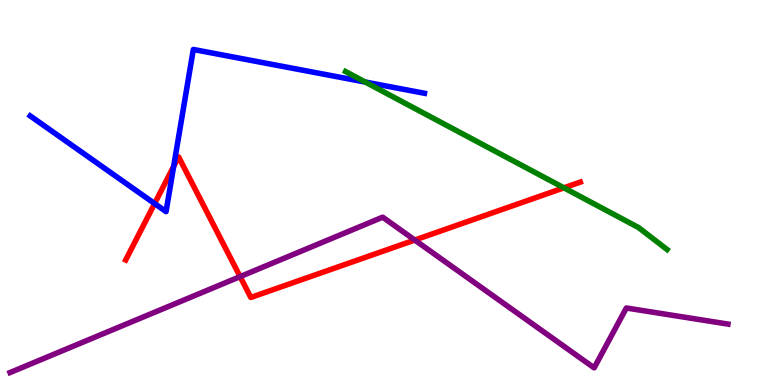[{'lines': ['blue', 'red'], 'intersections': [{'x': 2.0, 'y': 4.71}, {'x': 2.24, 'y': 5.68}]}, {'lines': ['green', 'red'], 'intersections': [{'x': 7.28, 'y': 5.12}]}, {'lines': ['purple', 'red'], 'intersections': [{'x': 3.1, 'y': 2.81}, {'x': 5.35, 'y': 3.76}]}, {'lines': ['blue', 'green'], 'intersections': [{'x': 4.71, 'y': 7.87}]}, {'lines': ['blue', 'purple'], 'intersections': []}, {'lines': ['green', 'purple'], 'intersections': []}]